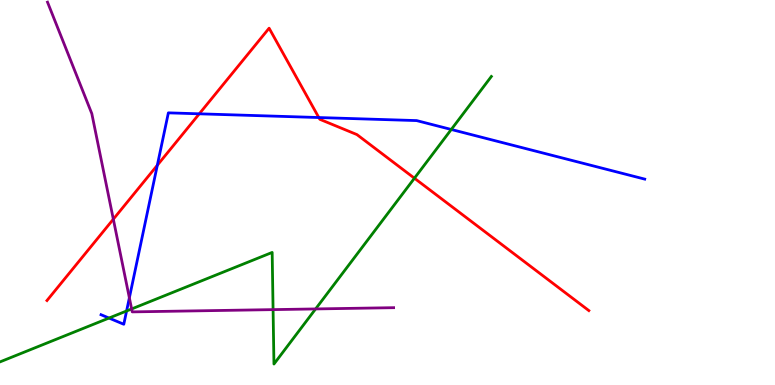[{'lines': ['blue', 'red'], 'intersections': [{'x': 2.03, 'y': 5.71}, {'x': 2.57, 'y': 7.04}, {'x': 4.11, 'y': 6.95}]}, {'lines': ['green', 'red'], 'intersections': [{'x': 5.35, 'y': 5.37}]}, {'lines': ['purple', 'red'], 'intersections': [{'x': 1.46, 'y': 4.31}]}, {'lines': ['blue', 'green'], 'intersections': [{'x': 1.41, 'y': 1.74}, {'x': 1.63, 'y': 1.92}, {'x': 5.82, 'y': 6.64}]}, {'lines': ['blue', 'purple'], 'intersections': [{'x': 1.67, 'y': 2.26}]}, {'lines': ['green', 'purple'], 'intersections': [{'x': 1.7, 'y': 1.98}, {'x': 3.52, 'y': 1.96}, {'x': 4.07, 'y': 1.98}]}]